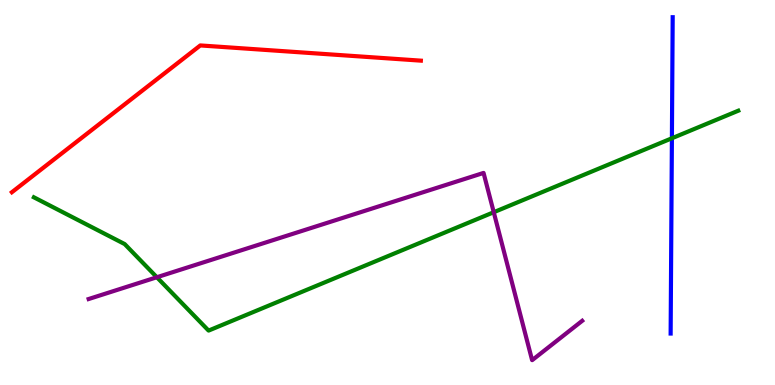[{'lines': ['blue', 'red'], 'intersections': []}, {'lines': ['green', 'red'], 'intersections': []}, {'lines': ['purple', 'red'], 'intersections': []}, {'lines': ['blue', 'green'], 'intersections': [{'x': 8.67, 'y': 6.41}]}, {'lines': ['blue', 'purple'], 'intersections': []}, {'lines': ['green', 'purple'], 'intersections': [{'x': 2.02, 'y': 2.8}, {'x': 6.37, 'y': 4.49}]}]